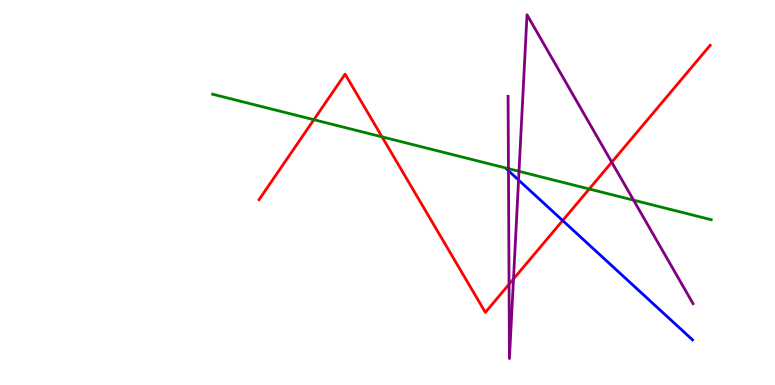[{'lines': ['blue', 'red'], 'intersections': [{'x': 7.26, 'y': 4.27}]}, {'lines': ['green', 'red'], 'intersections': [{'x': 4.05, 'y': 6.89}, {'x': 4.93, 'y': 6.45}, {'x': 7.6, 'y': 5.09}]}, {'lines': ['purple', 'red'], 'intersections': [{'x': 6.57, 'y': 2.62}, {'x': 6.63, 'y': 2.75}, {'x': 7.89, 'y': 5.79}]}, {'lines': ['blue', 'green'], 'intersections': []}, {'lines': ['blue', 'purple'], 'intersections': [{'x': 6.56, 'y': 5.57}, {'x': 6.69, 'y': 5.32}]}, {'lines': ['green', 'purple'], 'intersections': [{'x': 6.56, 'y': 5.62}, {'x': 6.7, 'y': 5.55}, {'x': 8.18, 'y': 4.8}]}]